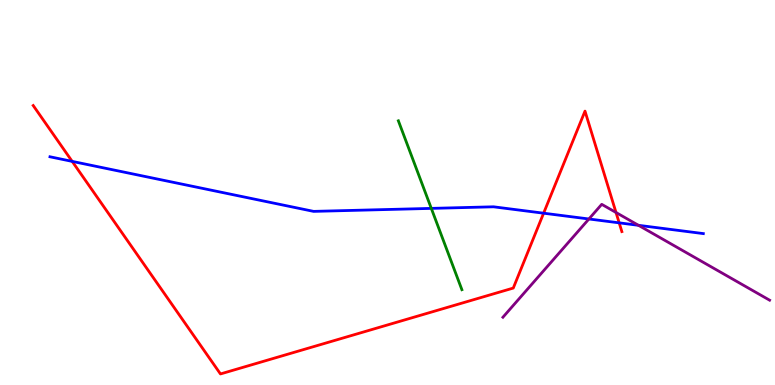[{'lines': ['blue', 'red'], 'intersections': [{'x': 0.931, 'y': 5.81}, {'x': 7.01, 'y': 4.46}, {'x': 7.99, 'y': 4.21}]}, {'lines': ['green', 'red'], 'intersections': []}, {'lines': ['purple', 'red'], 'intersections': [{'x': 7.95, 'y': 4.48}]}, {'lines': ['blue', 'green'], 'intersections': [{'x': 5.57, 'y': 4.59}]}, {'lines': ['blue', 'purple'], 'intersections': [{'x': 7.6, 'y': 4.31}, {'x': 8.24, 'y': 4.15}]}, {'lines': ['green', 'purple'], 'intersections': []}]